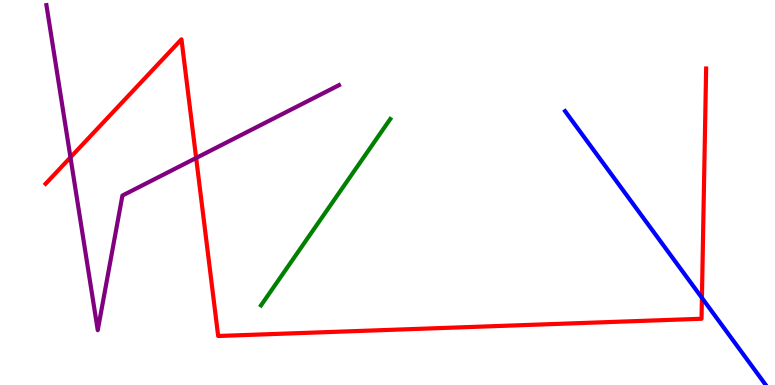[{'lines': ['blue', 'red'], 'intersections': [{'x': 9.06, 'y': 2.26}]}, {'lines': ['green', 'red'], 'intersections': []}, {'lines': ['purple', 'red'], 'intersections': [{'x': 0.909, 'y': 5.91}, {'x': 2.53, 'y': 5.9}]}, {'lines': ['blue', 'green'], 'intersections': []}, {'lines': ['blue', 'purple'], 'intersections': []}, {'lines': ['green', 'purple'], 'intersections': []}]